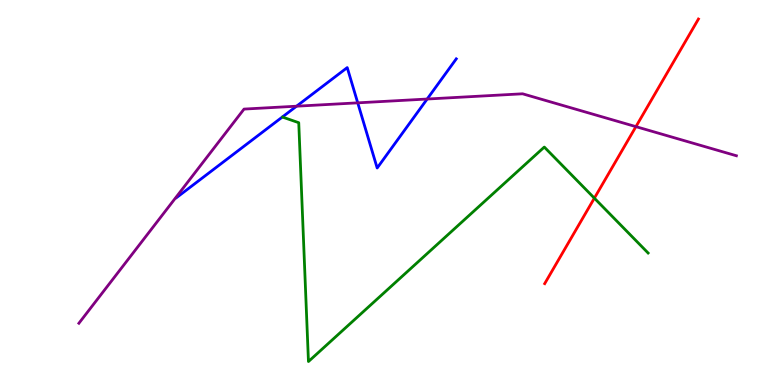[{'lines': ['blue', 'red'], 'intersections': []}, {'lines': ['green', 'red'], 'intersections': [{'x': 7.67, 'y': 4.85}]}, {'lines': ['purple', 'red'], 'intersections': [{'x': 8.21, 'y': 6.71}]}, {'lines': ['blue', 'green'], 'intersections': []}, {'lines': ['blue', 'purple'], 'intersections': [{'x': 3.83, 'y': 7.24}, {'x': 4.62, 'y': 7.33}, {'x': 5.51, 'y': 7.43}]}, {'lines': ['green', 'purple'], 'intersections': []}]